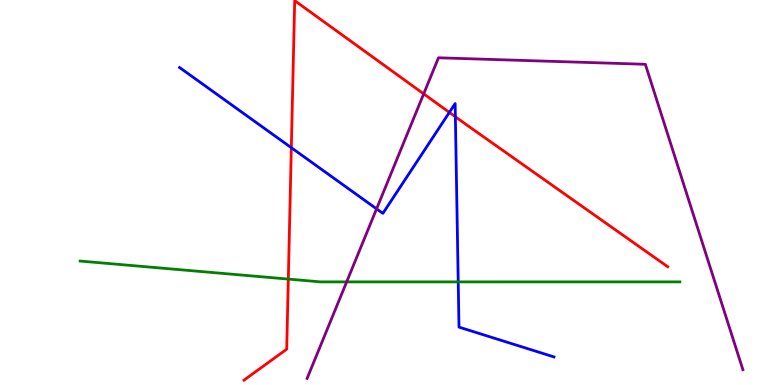[{'lines': ['blue', 'red'], 'intersections': [{'x': 3.76, 'y': 6.16}, {'x': 5.8, 'y': 7.08}, {'x': 5.88, 'y': 6.97}]}, {'lines': ['green', 'red'], 'intersections': [{'x': 3.72, 'y': 2.75}]}, {'lines': ['purple', 'red'], 'intersections': [{'x': 5.47, 'y': 7.56}]}, {'lines': ['blue', 'green'], 'intersections': [{'x': 5.91, 'y': 2.68}]}, {'lines': ['blue', 'purple'], 'intersections': [{'x': 4.86, 'y': 4.58}]}, {'lines': ['green', 'purple'], 'intersections': [{'x': 4.47, 'y': 2.68}]}]